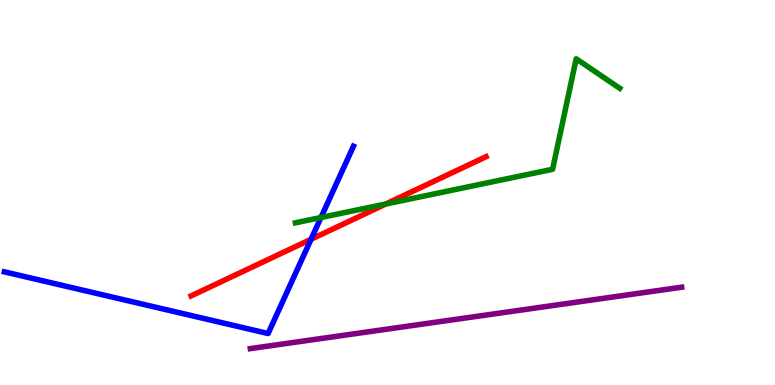[{'lines': ['blue', 'red'], 'intersections': [{'x': 4.01, 'y': 3.78}]}, {'lines': ['green', 'red'], 'intersections': [{'x': 4.98, 'y': 4.7}]}, {'lines': ['purple', 'red'], 'intersections': []}, {'lines': ['blue', 'green'], 'intersections': [{'x': 4.14, 'y': 4.35}]}, {'lines': ['blue', 'purple'], 'intersections': []}, {'lines': ['green', 'purple'], 'intersections': []}]